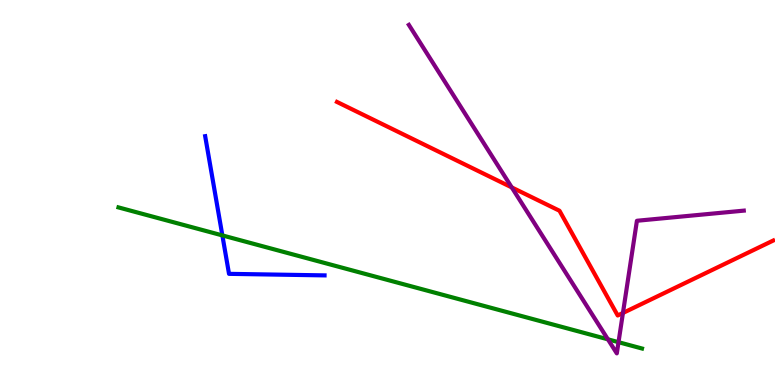[{'lines': ['blue', 'red'], 'intersections': []}, {'lines': ['green', 'red'], 'intersections': []}, {'lines': ['purple', 'red'], 'intersections': [{'x': 6.6, 'y': 5.13}, {'x': 8.04, 'y': 1.87}]}, {'lines': ['blue', 'green'], 'intersections': [{'x': 2.87, 'y': 3.89}]}, {'lines': ['blue', 'purple'], 'intersections': []}, {'lines': ['green', 'purple'], 'intersections': [{'x': 7.84, 'y': 1.19}, {'x': 7.98, 'y': 1.11}]}]